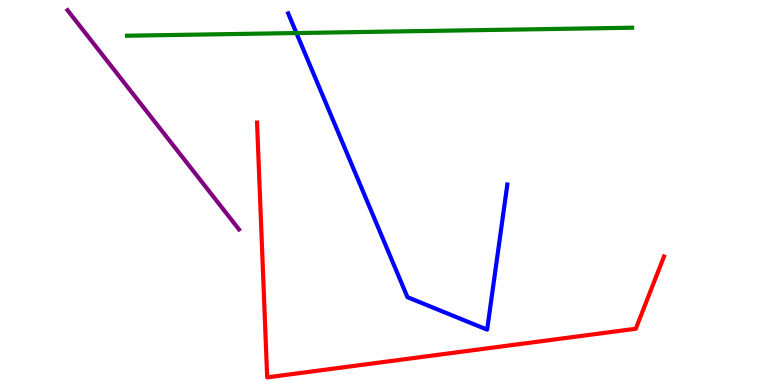[{'lines': ['blue', 'red'], 'intersections': []}, {'lines': ['green', 'red'], 'intersections': []}, {'lines': ['purple', 'red'], 'intersections': []}, {'lines': ['blue', 'green'], 'intersections': [{'x': 3.83, 'y': 9.14}]}, {'lines': ['blue', 'purple'], 'intersections': []}, {'lines': ['green', 'purple'], 'intersections': []}]